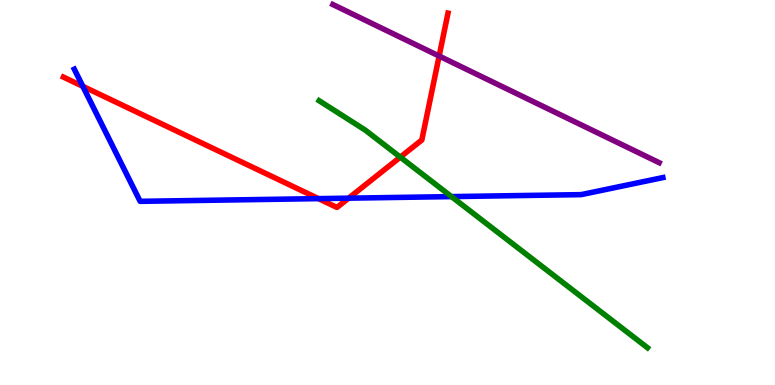[{'lines': ['blue', 'red'], 'intersections': [{'x': 1.07, 'y': 7.76}, {'x': 4.11, 'y': 4.84}, {'x': 4.5, 'y': 4.85}]}, {'lines': ['green', 'red'], 'intersections': [{'x': 5.16, 'y': 5.92}]}, {'lines': ['purple', 'red'], 'intersections': [{'x': 5.67, 'y': 8.54}]}, {'lines': ['blue', 'green'], 'intersections': [{'x': 5.83, 'y': 4.89}]}, {'lines': ['blue', 'purple'], 'intersections': []}, {'lines': ['green', 'purple'], 'intersections': []}]